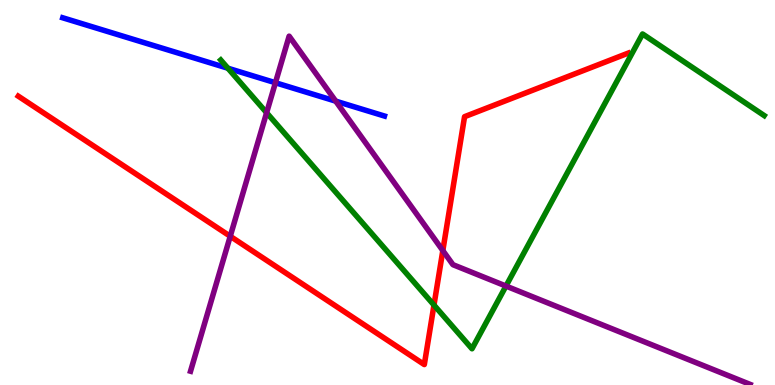[{'lines': ['blue', 'red'], 'intersections': []}, {'lines': ['green', 'red'], 'intersections': [{'x': 5.6, 'y': 2.08}]}, {'lines': ['purple', 'red'], 'intersections': [{'x': 2.97, 'y': 3.86}, {'x': 5.71, 'y': 3.49}]}, {'lines': ['blue', 'green'], 'intersections': [{'x': 2.94, 'y': 8.23}]}, {'lines': ['blue', 'purple'], 'intersections': [{'x': 3.55, 'y': 7.85}, {'x': 4.33, 'y': 7.37}]}, {'lines': ['green', 'purple'], 'intersections': [{'x': 3.44, 'y': 7.07}, {'x': 6.53, 'y': 2.57}]}]